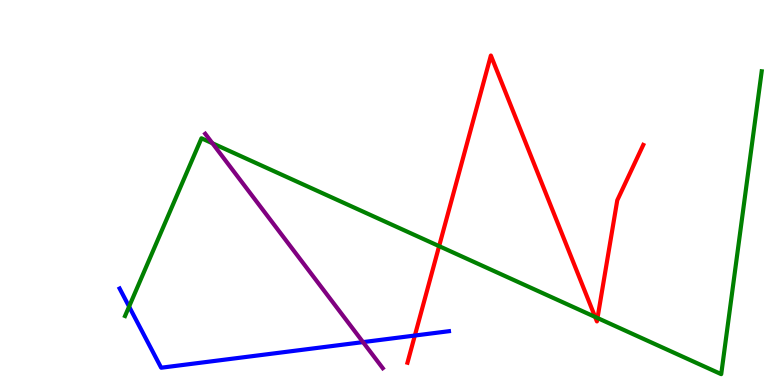[{'lines': ['blue', 'red'], 'intersections': [{'x': 5.35, 'y': 1.28}]}, {'lines': ['green', 'red'], 'intersections': [{'x': 5.67, 'y': 3.61}, {'x': 7.68, 'y': 1.77}, {'x': 7.71, 'y': 1.74}]}, {'lines': ['purple', 'red'], 'intersections': []}, {'lines': ['blue', 'green'], 'intersections': [{'x': 1.67, 'y': 2.04}]}, {'lines': ['blue', 'purple'], 'intersections': [{'x': 4.68, 'y': 1.11}]}, {'lines': ['green', 'purple'], 'intersections': [{'x': 2.74, 'y': 6.28}]}]